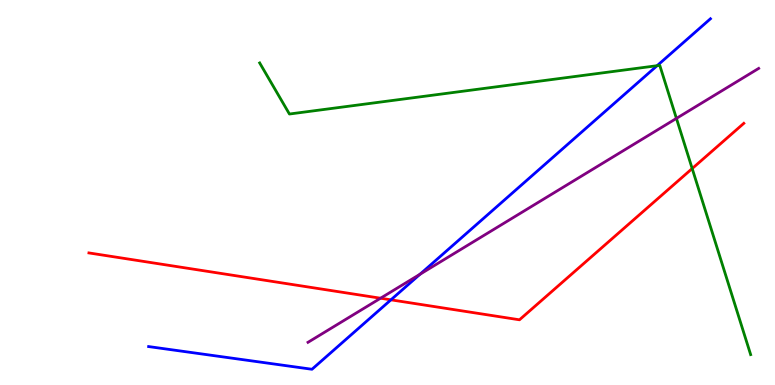[{'lines': ['blue', 'red'], 'intersections': [{'x': 5.04, 'y': 2.21}]}, {'lines': ['green', 'red'], 'intersections': [{'x': 8.93, 'y': 5.62}]}, {'lines': ['purple', 'red'], 'intersections': [{'x': 4.91, 'y': 2.25}]}, {'lines': ['blue', 'green'], 'intersections': [{'x': 8.48, 'y': 8.29}]}, {'lines': ['blue', 'purple'], 'intersections': [{'x': 5.42, 'y': 2.88}]}, {'lines': ['green', 'purple'], 'intersections': [{'x': 8.73, 'y': 6.92}]}]